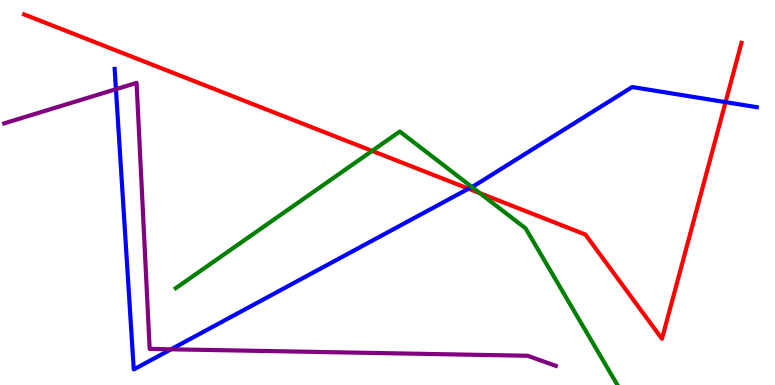[{'lines': ['blue', 'red'], 'intersections': [{'x': 6.05, 'y': 5.1}, {'x': 9.36, 'y': 7.35}]}, {'lines': ['green', 'red'], 'intersections': [{'x': 4.8, 'y': 6.08}, {'x': 6.19, 'y': 4.98}]}, {'lines': ['purple', 'red'], 'intersections': []}, {'lines': ['blue', 'green'], 'intersections': [{'x': 6.09, 'y': 5.14}]}, {'lines': ['blue', 'purple'], 'intersections': [{'x': 1.5, 'y': 7.68}, {'x': 2.21, 'y': 0.928}]}, {'lines': ['green', 'purple'], 'intersections': []}]